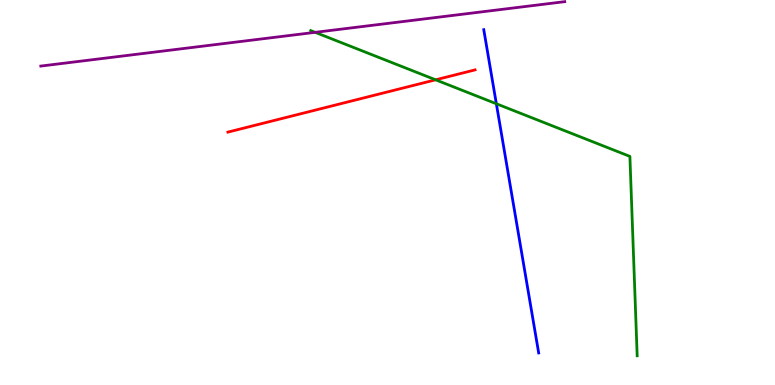[{'lines': ['blue', 'red'], 'intersections': []}, {'lines': ['green', 'red'], 'intersections': [{'x': 5.62, 'y': 7.93}]}, {'lines': ['purple', 'red'], 'intersections': []}, {'lines': ['blue', 'green'], 'intersections': [{'x': 6.4, 'y': 7.31}]}, {'lines': ['blue', 'purple'], 'intersections': []}, {'lines': ['green', 'purple'], 'intersections': [{'x': 4.07, 'y': 9.16}]}]